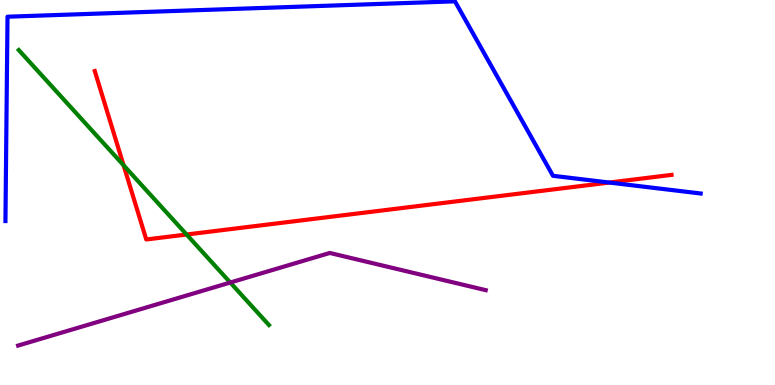[{'lines': ['blue', 'red'], 'intersections': [{'x': 7.86, 'y': 5.26}]}, {'lines': ['green', 'red'], 'intersections': [{'x': 1.59, 'y': 5.71}, {'x': 2.41, 'y': 3.91}]}, {'lines': ['purple', 'red'], 'intersections': []}, {'lines': ['blue', 'green'], 'intersections': []}, {'lines': ['blue', 'purple'], 'intersections': []}, {'lines': ['green', 'purple'], 'intersections': [{'x': 2.97, 'y': 2.66}]}]